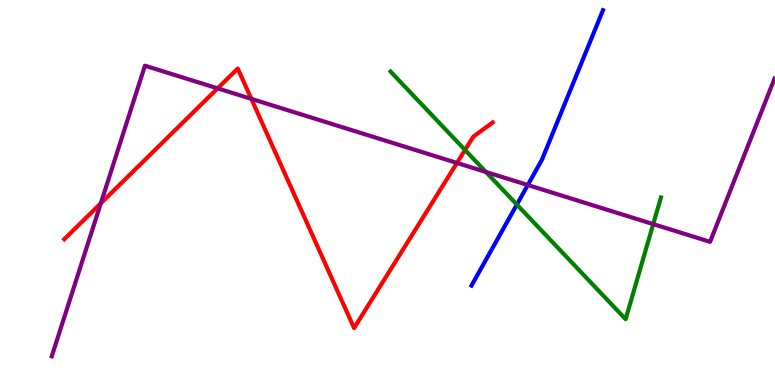[{'lines': ['blue', 'red'], 'intersections': []}, {'lines': ['green', 'red'], 'intersections': [{'x': 6.0, 'y': 6.1}]}, {'lines': ['purple', 'red'], 'intersections': [{'x': 1.3, 'y': 4.72}, {'x': 2.81, 'y': 7.7}, {'x': 3.24, 'y': 7.43}, {'x': 5.9, 'y': 5.77}]}, {'lines': ['blue', 'green'], 'intersections': [{'x': 6.67, 'y': 4.69}]}, {'lines': ['blue', 'purple'], 'intersections': [{'x': 6.81, 'y': 5.19}]}, {'lines': ['green', 'purple'], 'intersections': [{'x': 6.27, 'y': 5.53}, {'x': 8.43, 'y': 4.18}]}]